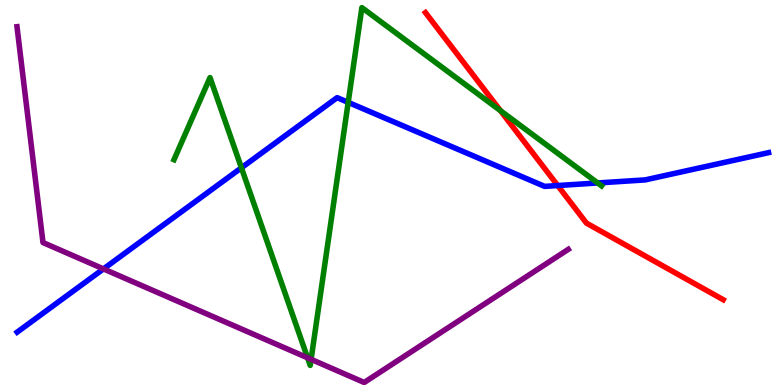[{'lines': ['blue', 'red'], 'intersections': [{'x': 7.2, 'y': 5.18}]}, {'lines': ['green', 'red'], 'intersections': [{'x': 6.46, 'y': 7.13}]}, {'lines': ['purple', 'red'], 'intersections': []}, {'lines': ['blue', 'green'], 'intersections': [{'x': 3.12, 'y': 5.64}, {'x': 4.49, 'y': 7.34}, {'x': 7.71, 'y': 5.25}]}, {'lines': ['blue', 'purple'], 'intersections': [{'x': 1.33, 'y': 3.02}]}, {'lines': ['green', 'purple'], 'intersections': [{'x': 3.97, 'y': 0.706}, {'x': 4.01, 'y': 0.666}]}]